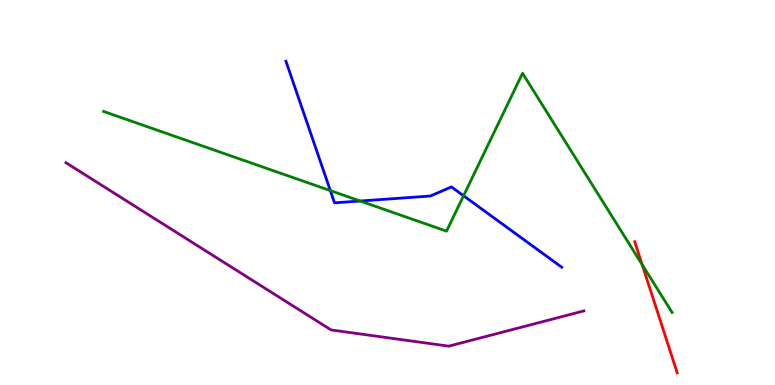[{'lines': ['blue', 'red'], 'intersections': []}, {'lines': ['green', 'red'], 'intersections': [{'x': 8.29, 'y': 3.13}]}, {'lines': ['purple', 'red'], 'intersections': []}, {'lines': ['blue', 'green'], 'intersections': [{'x': 4.26, 'y': 5.05}, {'x': 4.65, 'y': 4.78}, {'x': 5.98, 'y': 4.92}]}, {'lines': ['blue', 'purple'], 'intersections': []}, {'lines': ['green', 'purple'], 'intersections': []}]